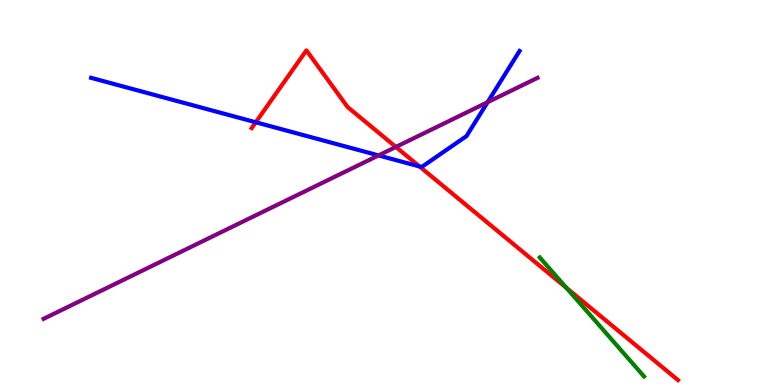[{'lines': ['blue', 'red'], 'intersections': [{'x': 3.3, 'y': 6.82}, {'x': 5.41, 'y': 5.68}]}, {'lines': ['green', 'red'], 'intersections': [{'x': 7.31, 'y': 2.52}]}, {'lines': ['purple', 'red'], 'intersections': [{'x': 5.11, 'y': 6.18}]}, {'lines': ['blue', 'green'], 'intersections': []}, {'lines': ['blue', 'purple'], 'intersections': [{'x': 4.88, 'y': 5.96}, {'x': 6.29, 'y': 7.35}]}, {'lines': ['green', 'purple'], 'intersections': []}]